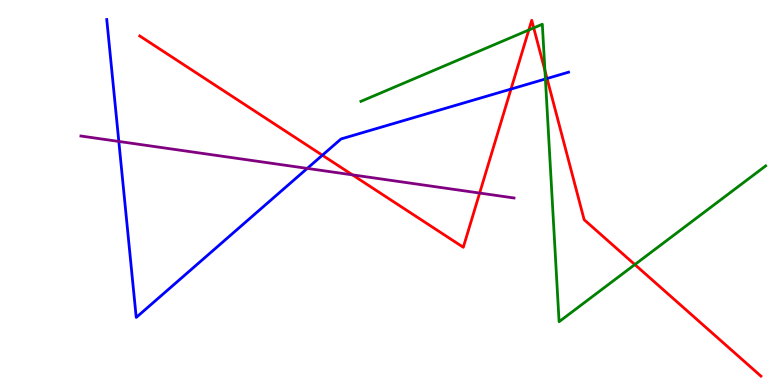[{'lines': ['blue', 'red'], 'intersections': [{'x': 4.16, 'y': 5.97}, {'x': 6.59, 'y': 7.69}, {'x': 7.06, 'y': 7.96}]}, {'lines': ['green', 'red'], 'intersections': [{'x': 6.82, 'y': 9.22}, {'x': 6.89, 'y': 9.28}, {'x': 7.03, 'y': 8.17}, {'x': 8.19, 'y': 3.13}]}, {'lines': ['purple', 'red'], 'intersections': [{'x': 4.55, 'y': 5.46}, {'x': 6.19, 'y': 4.99}]}, {'lines': ['blue', 'green'], 'intersections': [{'x': 7.04, 'y': 7.95}]}, {'lines': ['blue', 'purple'], 'intersections': [{'x': 1.53, 'y': 6.33}, {'x': 3.96, 'y': 5.63}]}, {'lines': ['green', 'purple'], 'intersections': []}]